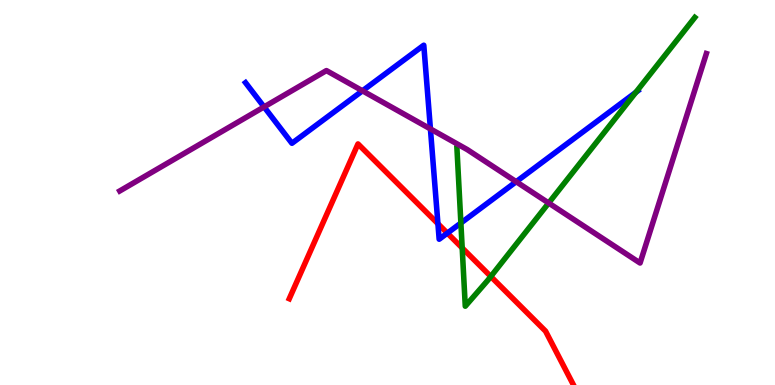[{'lines': ['blue', 'red'], 'intersections': [{'x': 5.65, 'y': 4.19}, {'x': 5.77, 'y': 3.94}]}, {'lines': ['green', 'red'], 'intersections': [{'x': 5.96, 'y': 3.56}, {'x': 6.33, 'y': 2.82}]}, {'lines': ['purple', 'red'], 'intersections': []}, {'lines': ['blue', 'green'], 'intersections': [{'x': 5.95, 'y': 4.21}, {'x': 8.2, 'y': 7.6}]}, {'lines': ['blue', 'purple'], 'intersections': [{'x': 3.41, 'y': 7.22}, {'x': 4.68, 'y': 7.64}, {'x': 5.55, 'y': 6.65}, {'x': 6.66, 'y': 5.28}]}, {'lines': ['green', 'purple'], 'intersections': [{'x': 7.08, 'y': 4.73}]}]